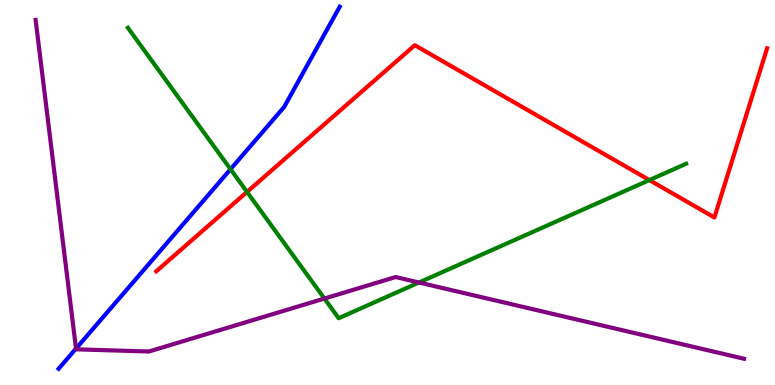[{'lines': ['blue', 'red'], 'intersections': []}, {'lines': ['green', 'red'], 'intersections': [{'x': 3.19, 'y': 5.01}, {'x': 8.38, 'y': 5.32}]}, {'lines': ['purple', 'red'], 'intersections': []}, {'lines': ['blue', 'green'], 'intersections': [{'x': 2.97, 'y': 5.6}]}, {'lines': ['blue', 'purple'], 'intersections': [{'x': 0.981, 'y': 0.946}]}, {'lines': ['green', 'purple'], 'intersections': [{'x': 4.19, 'y': 2.25}, {'x': 5.41, 'y': 2.66}]}]